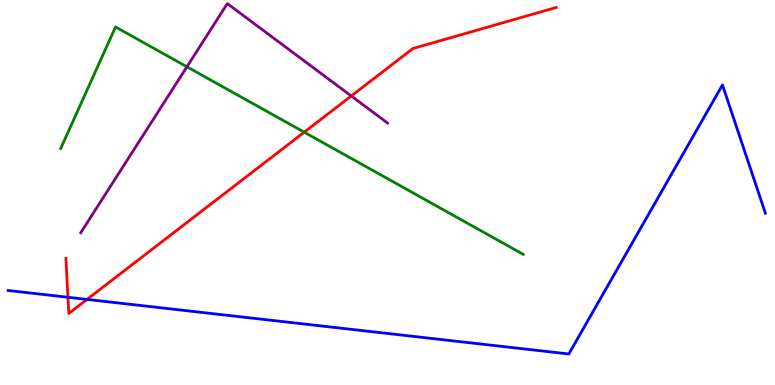[{'lines': ['blue', 'red'], 'intersections': [{'x': 0.877, 'y': 2.28}, {'x': 1.12, 'y': 2.22}]}, {'lines': ['green', 'red'], 'intersections': [{'x': 3.93, 'y': 6.57}]}, {'lines': ['purple', 'red'], 'intersections': [{'x': 4.53, 'y': 7.51}]}, {'lines': ['blue', 'green'], 'intersections': []}, {'lines': ['blue', 'purple'], 'intersections': []}, {'lines': ['green', 'purple'], 'intersections': [{'x': 2.41, 'y': 8.27}]}]